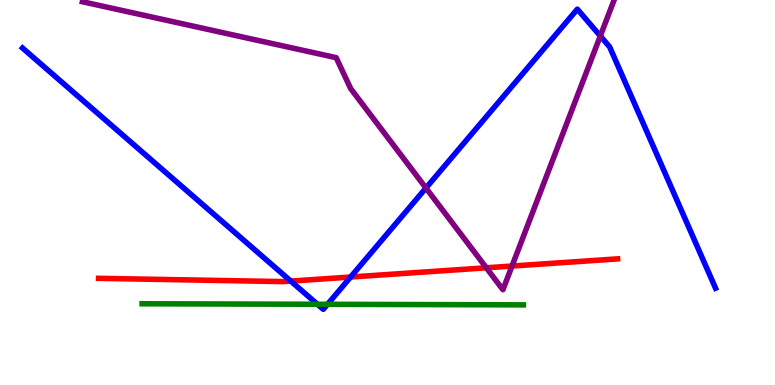[{'lines': ['blue', 'red'], 'intersections': [{'x': 3.75, 'y': 2.7}, {'x': 4.52, 'y': 2.8}]}, {'lines': ['green', 'red'], 'intersections': []}, {'lines': ['purple', 'red'], 'intersections': [{'x': 6.28, 'y': 3.04}, {'x': 6.61, 'y': 3.09}]}, {'lines': ['blue', 'green'], 'intersections': [{'x': 4.1, 'y': 2.1}, {'x': 4.23, 'y': 2.1}]}, {'lines': ['blue', 'purple'], 'intersections': [{'x': 5.5, 'y': 5.12}, {'x': 7.75, 'y': 9.07}]}, {'lines': ['green', 'purple'], 'intersections': []}]